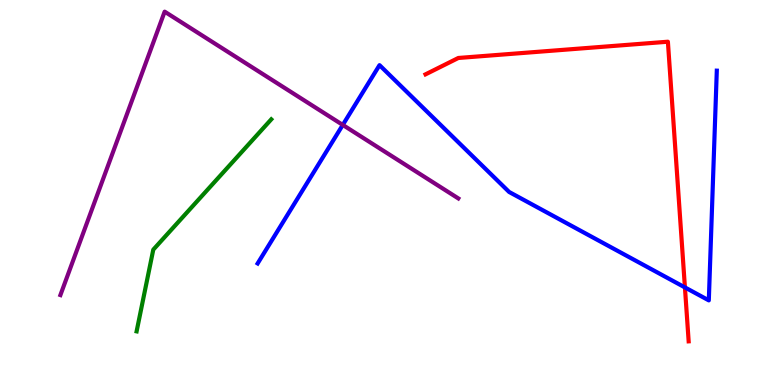[{'lines': ['blue', 'red'], 'intersections': [{'x': 8.84, 'y': 2.53}]}, {'lines': ['green', 'red'], 'intersections': []}, {'lines': ['purple', 'red'], 'intersections': []}, {'lines': ['blue', 'green'], 'intersections': []}, {'lines': ['blue', 'purple'], 'intersections': [{'x': 4.42, 'y': 6.76}]}, {'lines': ['green', 'purple'], 'intersections': []}]